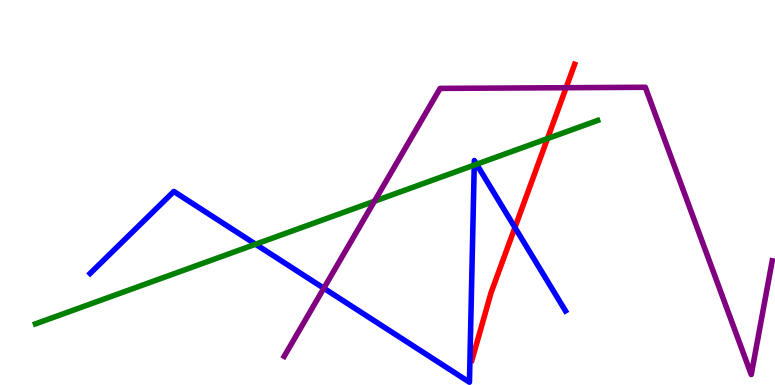[{'lines': ['blue', 'red'], 'intersections': [{'x': 6.64, 'y': 4.09}]}, {'lines': ['green', 'red'], 'intersections': [{'x': 7.06, 'y': 6.4}]}, {'lines': ['purple', 'red'], 'intersections': [{'x': 7.3, 'y': 7.72}]}, {'lines': ['blue', 'green'], 'intersections': [{'x': 3.3, 'y': 3.66}, {'x': 6.12, 'y': 5.71}, {'x': 6.15, 'y': 5.73}]}, {'lines': ['blue', 'purple'], 'intersections': [{'x': 4.18, 'y': 2.51}]}, {'lines': ['green', 'purple'], 'intersections': [{'x': 4.83, 'y': 4.77}]}]